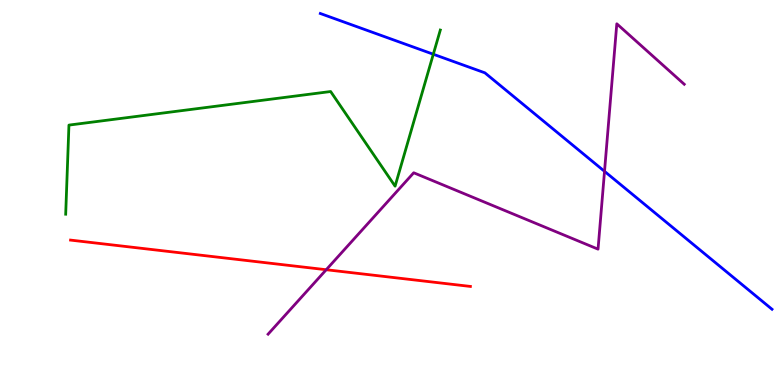[{'lines': ['blue', 'red'], 'intersections': []}, {'lines': ['green', 'red'], 'intersections': []}, {'lines': ['purple', 'red'], 'intersections': [{'x': 4.21, 'y': 2.99}]}, {'lines': ['blue', 'green'], 'intersections': [{'x': 5.59, 'y': 8.59}]}, {'lines': ['blue', 'purple'], 'intersections': [{'x': 7.8, 'y': 5.55}]}, {'lines': ['green', 'purple'], 'intersections': []}]